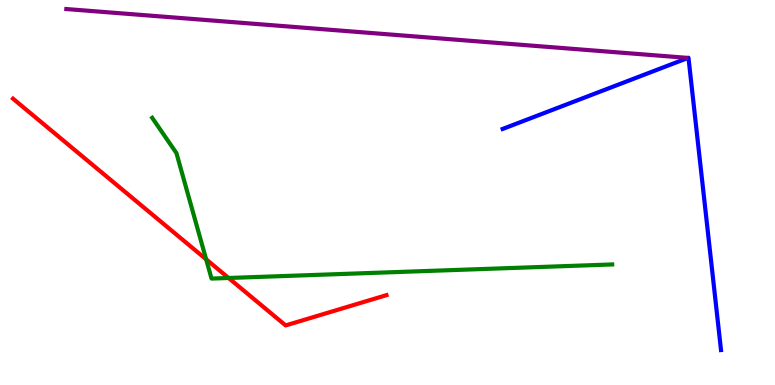[{'lines': ['blue', 'red'], 'intersections': []}, {'lines': ['green', 'red'], 'intersections': [{'x': 2.66, 'y': 3.26}, {'x': 2.95, 'y': 2.78}]}, {'lines': ['purple', 'red'], 'intersections': []}, {'lines': ['blue', 'green'], 'intersections': []}, {'lines': ['blue', 'purple'], 'intersections': []}, {'lines': ['green', 'purple'], 'intersections': []}]